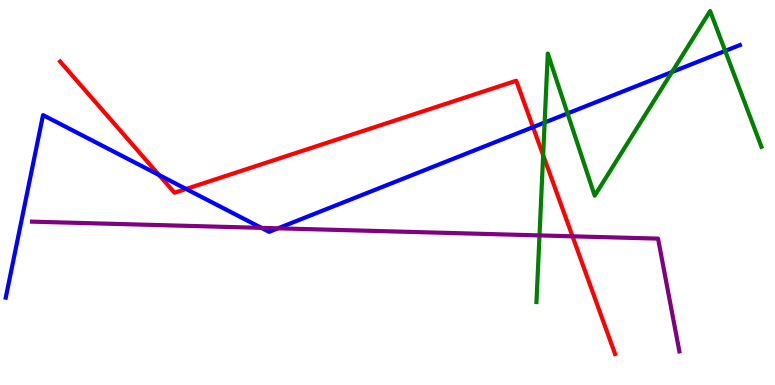[{'lines': ['blue', 'red'], 'intersections': [{'x': 2.05, 'y': 5.45}, {'x': 2.4, 'y': 5.09}, {'x': 6.88, 'y': 6.7}]}, {'lines': ['green', 'red'], 'intersections': [{'x': 7.01, 'y': 5.97}]}, {'lines': ['purple', 'red'], 'intersections': [{'x': 7.39, 'y': 3.86}]}, {'lines': ['blue', 'green'], 'intersections': [{'x': 7.03, 'y': 6.82}, {'x': 7.32, 'y': 7.05}, {'x': 8.67, 'y': 8.13}, {'x': 9.36, 'y': 8.68}]}, {'lines': ['blue', 'purple'], 'intersections': [{'x': 3.37, 'y': 4.08}, {'x': 3.59, 'y': 4.07}]}, {'lines': ['green', 'purple'], 'intersections': [{'x': 6.96, 'y': 3.89}]}]